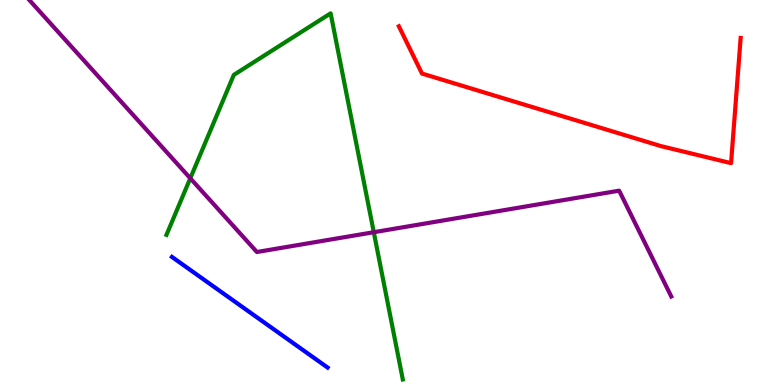[{'lines': ['blue', 'red'], 'intersections': []}, {'lines': ['green', 'red'], 'intersections': []}, {'lines': ['purple', 'red'], 'intersections': []}, {'lines': ['blue', 'green'], 'intersections': []}, {'lines': ['blue', 'purple'], 'intersections': []}, {'lines': ['green', 'purple'], 'intersections': [{'x': 2.46, 'y': 5.37}, {'x': 4.82, 'y': 3.97}]}]